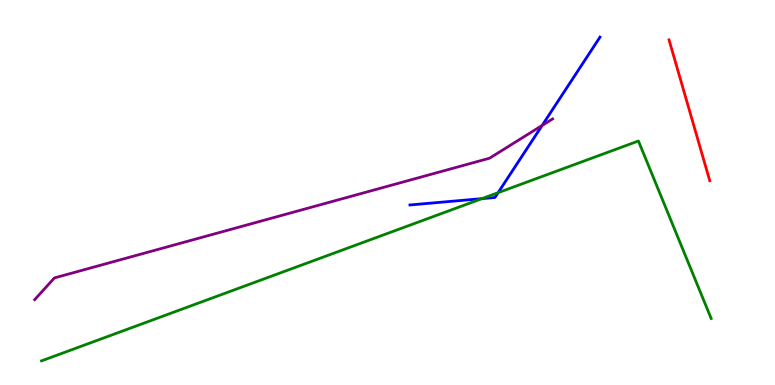[{'lines': ['blue', 'red'], 'intersections': []}, {'lines': ['green', 'red'], 'intersections': []}, {'lines': ['purple', 'red'], 'intersections': []}, {'lines': ['blue', 'green'], 'intersections': [{'x': 6.22, 'y': 4.84}, {'x': 6.43, 'y': 5.0}]}, {'lines': ['blue', 'purple'], 'intersections': [{'x': 7.0, 'y': 6.74}]}, {'lines': ['green', 'purple'], 'intersections': []}]